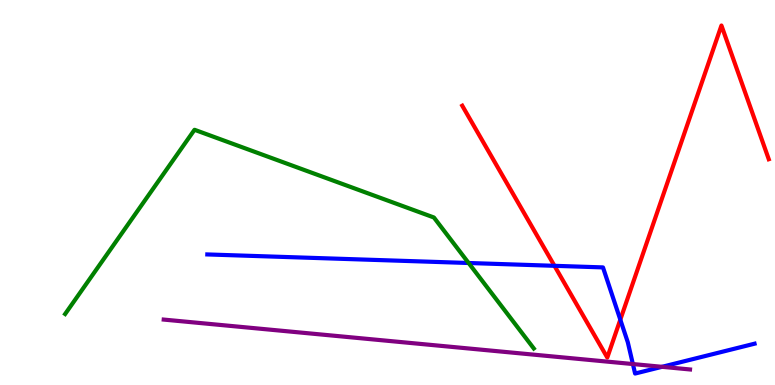[{'lines': ['blue', 'red'], 'intersections': [{'x': 7.15, 'y': 3.1}, {'x': 8.0, 'y': 1.7}]}, {'lines': ['green', 'red'], 'intersections': []}, {'lines': ['purple', 'red'], 'intersections': []}, {'lines': ['blue', 'green'], 'intersections': [{'x': 6.05, 'y': 3.17}]}, {'lines': ['blue', 'purple'], 'intersections': [{'x': 8.17, 'y': 0.544}, {'x': 8.54, 'y': 0.472}]}, {'lines': ['green', 'purple'], 'intersections': []}]